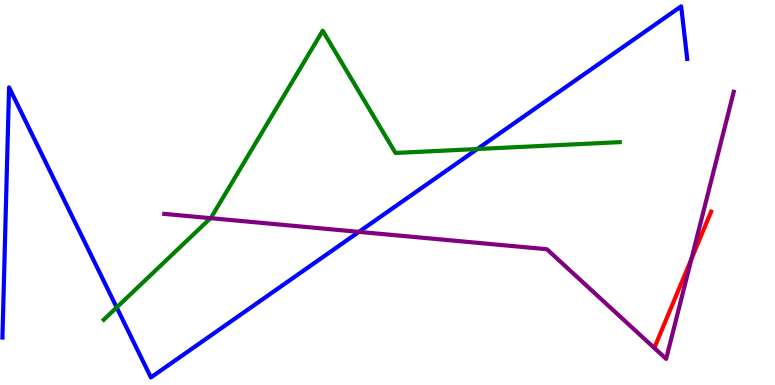[{'lines': ['blue', 'red'], 'intersections': []}, {'lines': ['green', 'red'], 'intersections': []}, {'lines': ['purple', 'red'], 'intersections': [{'x': 8.92, 'y': 3.27}]}, {'lines': ['blue', 'green'], 'intersections': [{'x': 1.51, 'y': 2.01}, {'x': 6.16, 'y': 6.13}]}, {'lines': ['blue', 'purple'], 'intersections': [{'x': 4.63, 'y': 3.98}]}, {'lines': ['green', 'purple'], 'intersections': [{'x': 2.72, 'y': 4.33}]}]